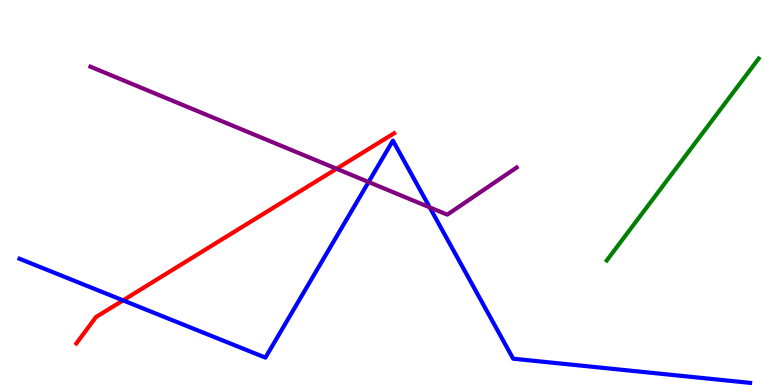[{'lines': ['blue', 'red'], 'intersections': [{'x': 1.59, 'y': 2.2}]}, {'lines': ['green', 'red'], 'intersections': []}, {'lines': ['purple', 'red'], 'intersections': [{'x': 4.34, 'y': 5.62}]}, {'lines': ['blue', 'green'], 'intersections': []}, {'lines': ['blue', 'purple'], 'intersections': [{'x': 4.76, 'y': 5.27}, {'x': 5.54, 'y': 4.61}]}, {'lines': ['green', 'purple'], 'intersections': []}]